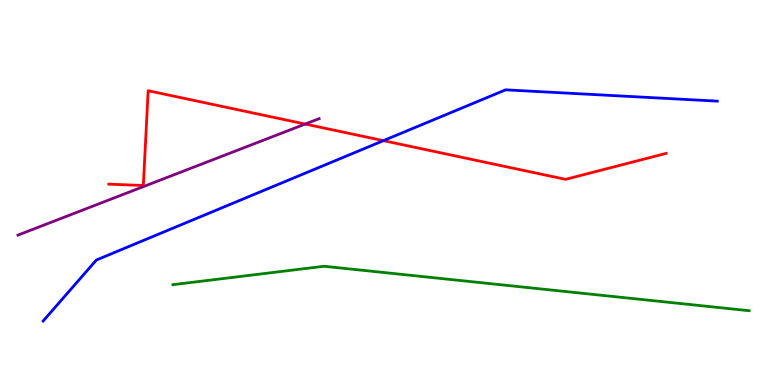[{'lines': ['blue', 'red'], 'intersections': [{'x': 4.95, 'y': 6.35}]}, {'lines': ['green', 'red'], 'intersections': []}, {'lines': ['purple', 'red'], 'intersections': [{'x': 3.94, 'y': 6.78}]}, {'lines': ['blue', 'green'], 'intersections': []}, {'lines': ['blue', 'purple'], 'intersections': []}, {'lines': ['green', 'purple'], 'intersections': []}]